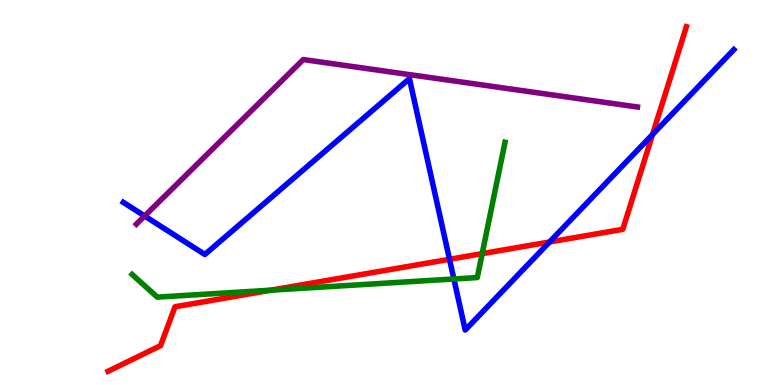[{'lines': ['blue', 'red'], 'intersections': [{'x': 5.8, 'y': 3.27}, {'x': 7.09, 'y': 3.71}, {'x': 8.42, 'y': 6.51}]}, {'lines': ['green', 'red'], 'intersections': [{'x': 3.49, 'y': 2.46}, {'x': 6.22, 'y': 3.41}]}, {'lines': ['purple', 'red'], 'intersections': []}, {'lines': ['blue', 'green'], 'intersections': [{'x': 5.86, 'y': 2.75}]}, {'lines': ['blue', 'purple'], 'intersections': [{'x': 1.87, 'y': 4.39}]}, {'lines': ['green', 'purple'], 'intersections': []}]